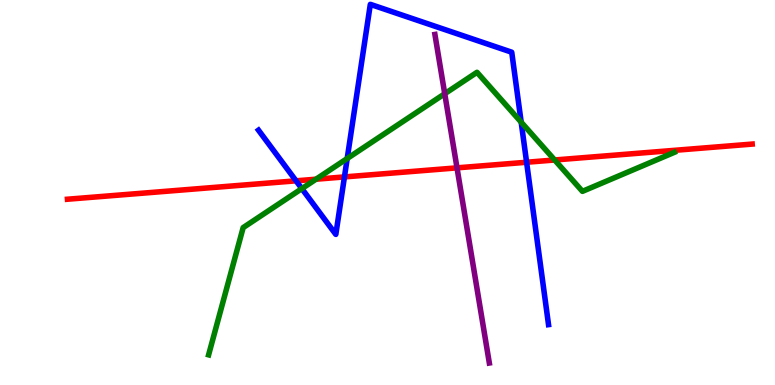[{'lines': ['blue', 'red'], 'intersections': [{'x': 3.82, 'y': 5.3}, {'x': 4.44, 'y': 5.4}, {'x': 6.79, 'y': 5.79}]}, {'lines': ['green', 'red'], 'intersections': [{'x': 4.08, 'y': 5.35}, {'x': 7.16, 'y': 5.84}]}, {'lines': ['purple', 'red'], 'intersections': [{'x': 5.9, 'y': 5.64}]}, {'lines': ['blue', 'green'], 'intersections': [{'x': 3.89, 'y': 5.1}, {'x': 4.48, 'y': 5.88}, {'x': 6.72, 'y': 6.83}]}, {'lines': ['blue', 'purple'], 'intersections': []}, {'lines': ['green', 'purple'], 'intersections': [{'x': 5.74, 'y': 7.57}]}]